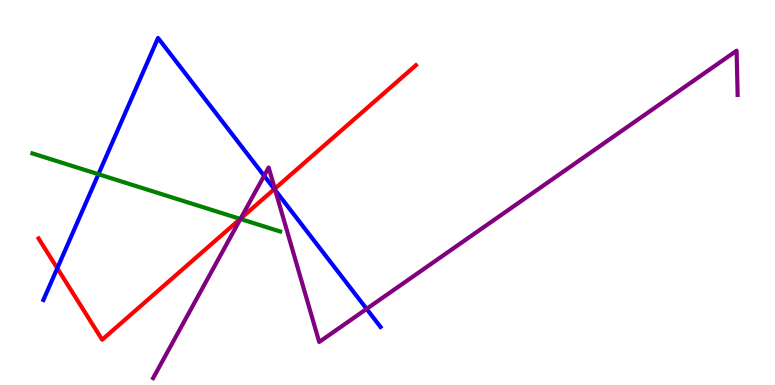[{'lines': ['blue', 'red'], 'intersections': [{'x': 0.739, 'y': 3.03}, {'x': 3.54, 'y': 5.09}]}, {'lines': ['green', 'red'], 'intersections': [{'x': 3.1, 'y': 4.31}]}, {'lines': ['purple', 'red'], 'intersections': [{'x': 3.11, 'y': 4.32}, {'x': 3.55, 'y': 5.1}]}, {'lines': ['blue', 'green'], 'intersections': [{'x': 1.27, 'y': 5.47}]}, {'lines': ['blue', 'purple'], 'intersections': [{'x': 3.41, 'y': 5.43}, {'x': 3.55, 'y': 5.06}, {'x': 4.73, 'y': 1.98}]}, {'lines': ['green', 'purple'], 'intersections': [{'x': 3.1, 'y': 4.31}]}]